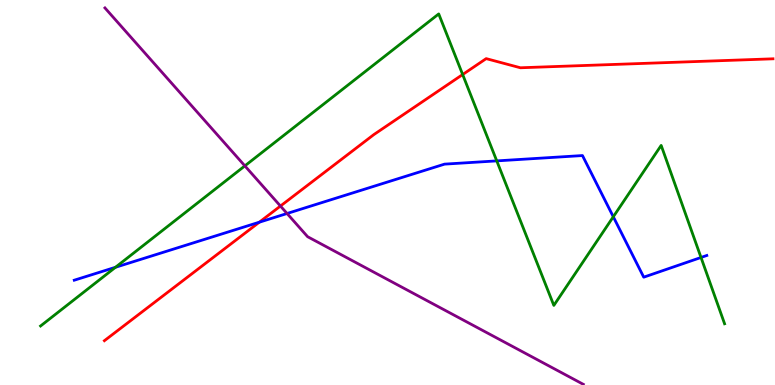[{'lines': ['blue', 'red'], 'intersections': [{'x': 3.35, 'y': 4.23}]}, {'lines': ['green', 'red'], 'intersections': [{'x': 5.97, 'y': 8.06}]}, {'lines': ['purple', 'red'], 'intersections': [{'x': 3.62, 'y': 4.65}]}, {'lines': ['blue', 'green'], 'intersections': [{'x': 1.49, 'y': 3.06}, {'x': 6.41, 'y': 5.82}, {'x': 7.91, 'y': 4.37}, {'x': 9.05, 'y': 3.31}]}, {'lines': ['blue', 'purple'], 'intersections': [{'x': 3.7, 'y': 4.45}]}, {'lines': ['green', 'purple'], 'intersections': [{'x': 3.16, 'y': 5.69}]}]